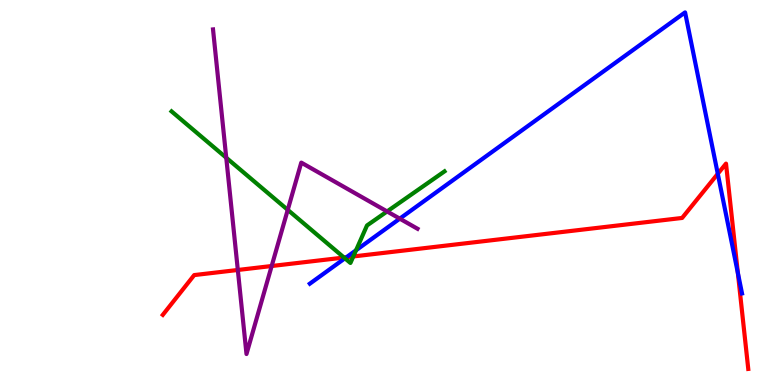[{'lines': ['blue', 'red'], 'intersections': [{'x': 4.47, 'y': 3.32}, {'x': 9.26, 'y': 5.49}, {'x': 9.52, 'y': 2.91}]}, {'lines': ['green', 'red'], 'intersections': [{'x': 4.44, 'y': 3.31}, {'x': 4.56, 'y': 3.34}]}, {'lines': ['purple', 'red'], 'intersections': [{'x': 3.07, 'y': 2.99}, {'x': 3.51, 'y': 3.09}]}, {'lines': ['blue', 'green'], 'intersections': [{'x': 4.45, 'y': 3.29}, {'x': 4.59, 'y': 3.5}]}, {'lines': ['blue', 'purple'], 'intersections': [{'x': 5.16, 'y': 4.32}]}, {'lines': ['green', 'purple'], 'intersections': [{'x': 2.92, 'y': 5.9}, {'x': 3.71, 'y': 4.55}, {'x': 4.99, 'y': 4.51}]}]